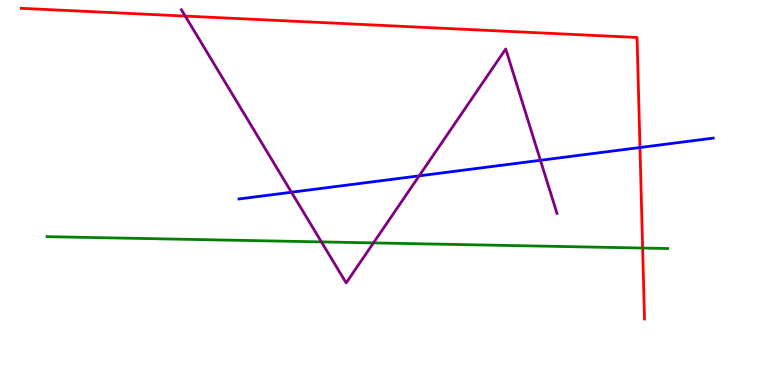[{'lines': ['blue', 'red'], 'intersections': [{'x': 8.26, 'y': 6.17}]}, {'lines': ['green', 'red'], 'intersections': [{'x': 8.29, 'y': 3.56}]}, {'lines': ['purple', 'red'], 'intersections': [{'x': 2.39, 'y': 9.58}]}, {'lines': ['blue', 'green'], 'intersections': []}, {'lines': ['blue', 'purple'], 'intersections': [{'x': 3.76, 'y': 5.01}, {'x': 5.41, 'y': 5.43}, {'x': 6.97, 'y': 5.84}]}, {'lines': ['green', 'purple'], 'intersections': [{'x': 4.15, 'y': 3.72}, {'x': 4.82, 'y': 3.69}]}]